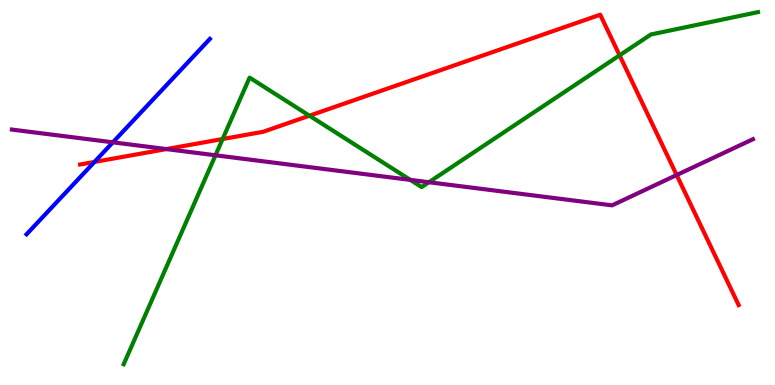[{'lines': ['blue', 'red'], 'intersections': [{'x': 1.22, 'y': 5.79}]}, {'lines': ['green', 'red'], 'intersections': [{'x': 2.87, 'y': 6.39}, {'x': 3.99, 'y': 6.99}, {'x': 7.99, 'y': 8.56}]}, {'lines': ['purple', 'red'], 'intersections': [{'x': 2.15, 'y': 6.13}, {'x': 8.73, 'y': 5.45}]}, {'lines': ['blue', 'green'], 'intersections': []}, {'lines': ['blue', 'purple'], 'intersections': [{'x': 1.46, 'y': 6.3}]}, {'lines': ['green', 'purple'], 'intersections': [{'x': 2.78, 'y': 5.97}, {'x': 5.29, 'y': 5.33}, {'x': 5.53, 'y': 5.27}]}]